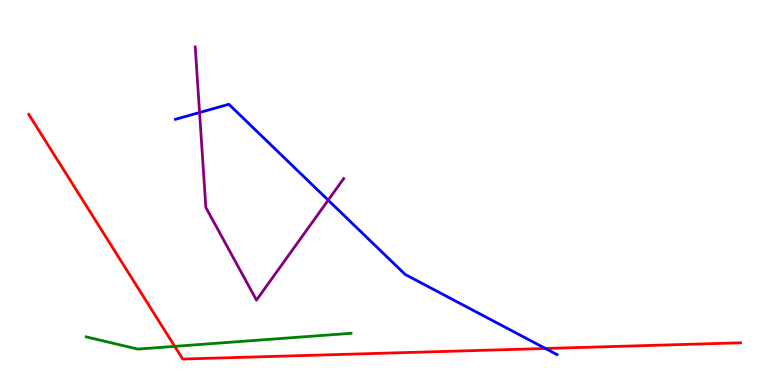[{'lines': ['blue', 'red'], 'intersections': [{'x': 7.04, 'y': 0.948}]}, {'lines': ['green', 'red'], 'intersections': [{'x': 2.25, 'y': 1.0}]}, {'lines': ['purple', 'red'], 'intersections': []}, {'lines': ['blue', 'green'], 'intersections': []}, {'lines': ['blue', 'purple'], 'intersections': [{'x': 2.57, 'y': 7.08}, {'x': 4.23, 'y': 4.8}]}, {'lines': ['green', 'purple'], 'intersections': []}]